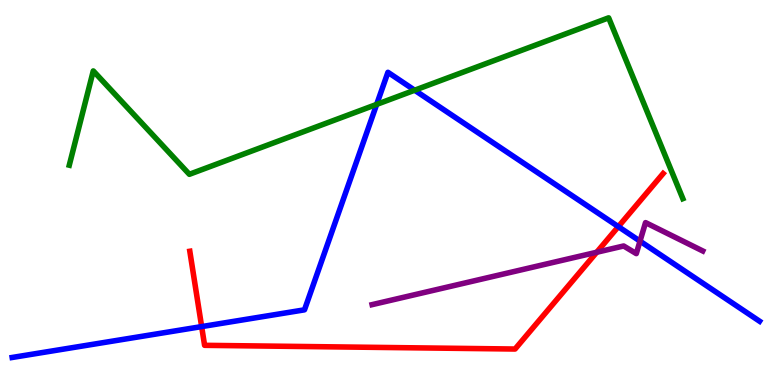[{'lines': ['blue', 'red'], 'intersections': [{'x': 2.6, 'y': 1.52}, {'x': 7.98, 'y': 4.11}]}, {'lines': ['green', 'red'], 'intersections': []}, {'lines': ['purple', 'red'], 'intersections': [{'x': 7.7, 'y': 3.45}]}, {'lines': ['blue', 'green'], 'intersections': [{'x': 4.86, 'y': 7.29}, {'x': 5.35, 'y': 7.66}]}, {'lines': ['blue', 'purple'], 'intersections': [{'x': 8.26, 'y': 3.74}]}, {'lines': ['green', 'purple'], 'intersections': []}]